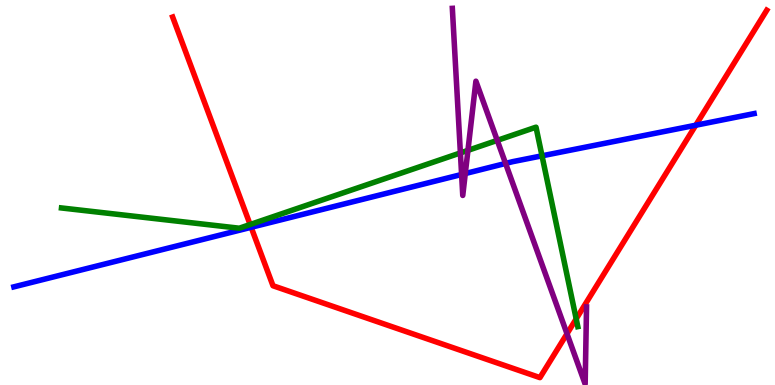[{'lines': ['blue', 'red'], 'intersections': [{'x': 3.24, 'y': 4.1}, {'x': 8.98, 'y': 6.75}]}, {'lines': ['green', 'red'], 'intersections': [{'x': 3.23, 'y': 4.17}, {'x': 7.43, 'y': 1.72}]}, {'lines': ['purple', 'red'], 'intersections': [{'x': 7.32, 'y': 1.33}]}, {'lines': ['blue', 'green'], 'intersections': [{'x': 6.99, 'y': 5.95}]}, {'lines': ['blue', 'purple'], 'intersections': [{'x': 5.96, 'y': 5.47}, {'x': 6.0, 'y': 5.49}, {'x': 6.52, 'y': 5.75}]}, {'lines': ['green', 'purple'], 'intersections': [{'x': 5.94, 'y': 6.03}, {'x': 6.04, 'y': 6.09}, {'x': 6.42, 'y': 6.35}]}]